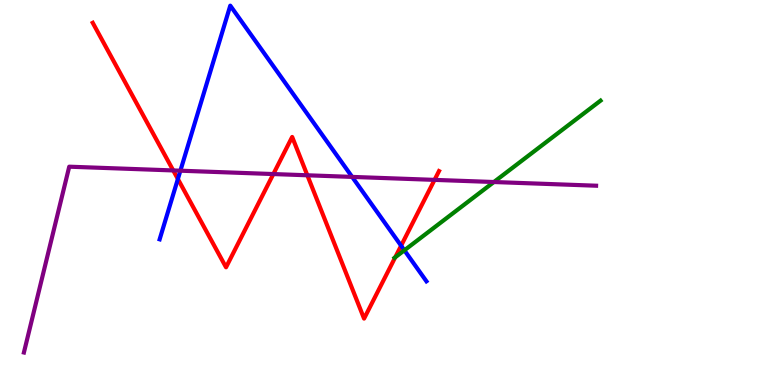[{'lines': ['blue', 'red'], 'intersections': [{'x': 2.3, 'y': 5.35}, {'x': 5.18, 'y': 3.62}]}, {'lines': ['green', 'red'], 'intersections': [{'x': 5.1, 'y': 3.32}]}, {'lines': ['purple', 'red'], 'intersections': [{'x': 2.24, 'y': 5.57}, {'x': 3.53, 'y': 5.48}, {'x': 3.97, 'y': 5.45}, {'x': 5.61, 'y': 5.33}]}, {'lines': ['blue', 'green'], 'intersections': [{'x': 5.22, 'y': 3.5}]}, {'lines': ['blue', 'purple'], 'intersections': [{'x': 2.33, 'y': 5.57}, {'x': 4.54, 'y': 5.41}]}, {'lines': ['green', 'purple'], 'intersections': [{'x': 6.37, 'y': 5.27}]}]